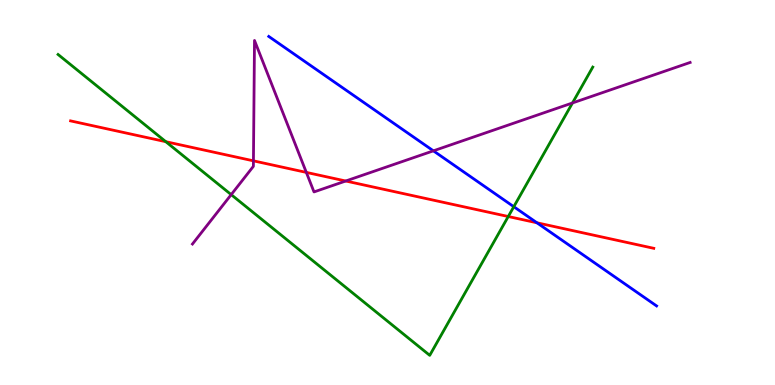[{'lines': ['blue', 'red'], 'intersections': [{'x': 6.93, 'y': 4.21}]}, {'lines': ['green', 'red'], 'intersections': [{'x': 2.14, 'y': 6.32}, {'x': 6.56, 'y': 4.38}]}, {'lines': ['purple', 'red'], 'intersections': [{'x': 3.27, 'y': 5.82}, {'x': 3.95, 'y': 5.52}, {'x': 4.46, 'y': 5.3}]}, {'lines': ['blue', 'green'], 'intersections': [{'x': 6.63, 'y': 4.63}]}, {'lines': ['blue', 'purple'], 'intersections': [{'x': 5.59, 'y': 6.08}]}, {'lines': ['green', 'purple'], 'intersections': [{'x': 2.98, 'y': 4.94}, {'x': 7.39, 'y': 7.33}]}]